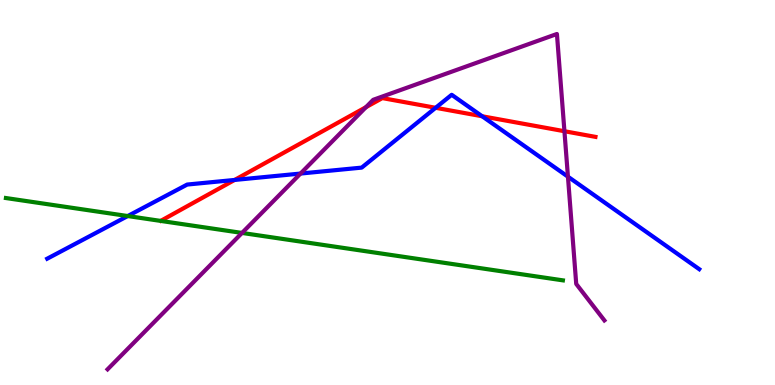[{'lines': ['blue', 'red'], 'intersections': [{'x': 3.03, 'y': 5.33}, {'x': 5.62, 'y': 7.2}, {'x': 6.22, 'y': 6.98}]}, {'lines': ['green', 'red'], 'intersections': []}, {'lines': ['purple', 'red'], 'intersections': [{'x': 4.72, 'y': 7.22}, {'x': 7.28, 'y': 6.59}]}, {'lines': ['blue', 'green'], 'intersections': [{'x': 1.65, 'y': 4.39}]}, {'lines': ['blue', 'purple'], 'intersections': [{'x': 3.88, 'y': 5.49}, {'x': 7.33, 'y': 5.41}]}, {'lines': ['green', 'purple'], 'intersections': [{'x': 3.12, 'y': 3.95}]}]